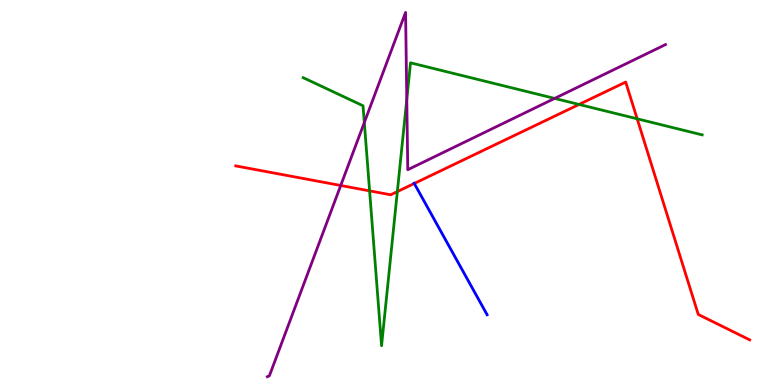[{'lines': ['blue', 'red'], 'intersections': [{'x': 5.35, 'y': 5.23}]}, {'lines': ['green', 'red'], 'intersections': [{'x': 4.77, 'y': 5.04}, {'x': 5.13, 'y': 5.02}, {'x': 7.47, 'y': 7.29}, {'x': 8.22, 'y': 6.91}]}, {'lines': ['purple', 'red'], 'intersections': [{'x': 4.4, 'y': 5.18}]}, {'lines': ['blue', 'green'], 'intersections': []}, {'lines': ['blue', 'purple'], 'intersections': []}, {'lines': ['green', 'purple'], 'intersections': [{'x': 4.7, 'y': 6.82}, {'x': 5.25, 'y': 7.42}, {'x': 7.16, 'y': 7.44}]}]